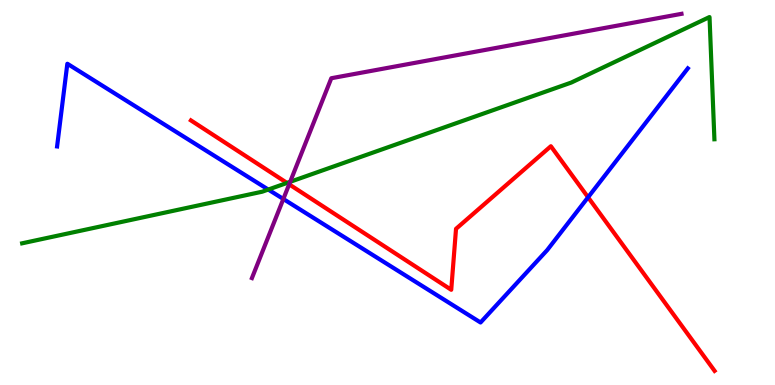[{'lines': ['blue', 'red'], 'intersections': [{'x': 7.59, 'y': 4.88}]}, {'lines': ['green', 'red'], 'intersections': [{'x': 3.7, 'y': 5.25}]}, {'lines': ['purple', 'red'], 'intersections': [{'x': 3.73, 'y': 5.21}]}, {'lines': ['blue', 'green'], 'intersections': [{'x': 3.46, 'y': 5.08}]}, {'lines': ['blue', 'purple'], 'intersections': [{'x': 3.66, 'y': 4.83}]}, {'lines': ['green', 'purple'], 'intersections': [{'x': 3.74, 'y': 5.28}]}]